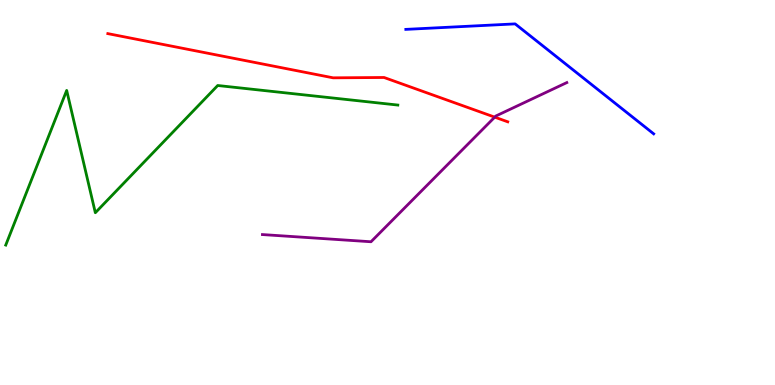[{'lines': ['blue', 'red'], 'intersections': []}, {'lines': ['green', 'red'], 'intersections': []}, {'lines': ['purple', 'red'], 'intersections': [{'x': 6.38, 'y': 6.96}]}, {'lines': ['blue', 'green'], 'intersections': []}, {'lines': ['blue', 'purple'], 'intersections': []}, {'lines': ['green', 'purple'], 'intersections': []}]